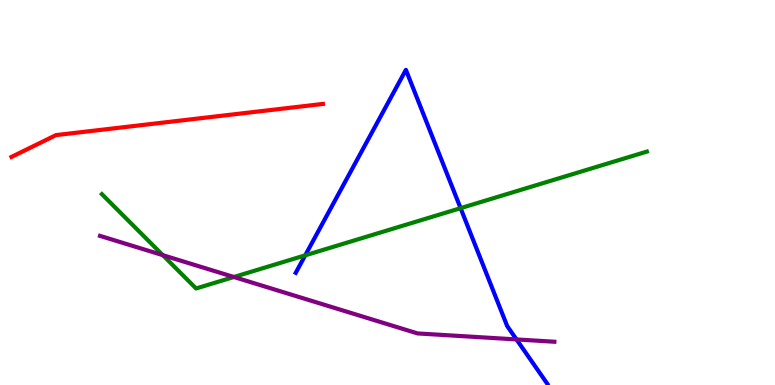[{'lines': ['blue', 'red'], 'intersections': []}, {'lines': ['green', 'red'], 'intersections': []}, {'lines': ['purple', 'red'], 'intersections': []}, {'lines': ['blue', 'green'], 'intersections': [{'x': 3.94, 'y': 3.37}, {'x': 5.94, 'y': 4.59}]}, {'lines': ['blue', 'purple'], 'intersections': [{'x': 6.66, 'y': 1.18}]}, {'lines': ['green', 'purple'], 'intersections': [{'x': 2.1, 'y': 3.37}, {'x': 3.02, 'y': 2.81}]}]